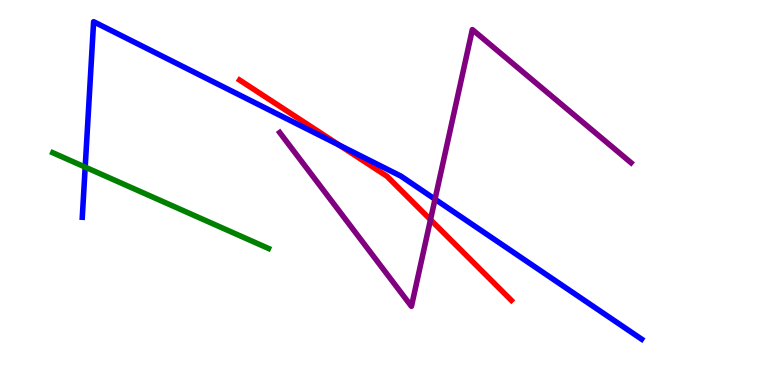[{'lines': ['blue', 'red'], 'intersections': [{'x': 4.38, 'y': 6.23}]}, {'lines': ['green', 'red'], 'intersections': []}, {'lines': ['purple', 'red'], 'intersections': [{'x': 5.55, 'y': 4.29}]}, {'lines': ['blue', 'green'], 'intersections': [{'x': 1.1, 'y': 5.66}]}, {'lines': ['blue', 'purple'], 'intersections': [{'x': 5.61, 'y': 4.83}]}, {'lines': ['green', 'purple'], 'intersections': []}]